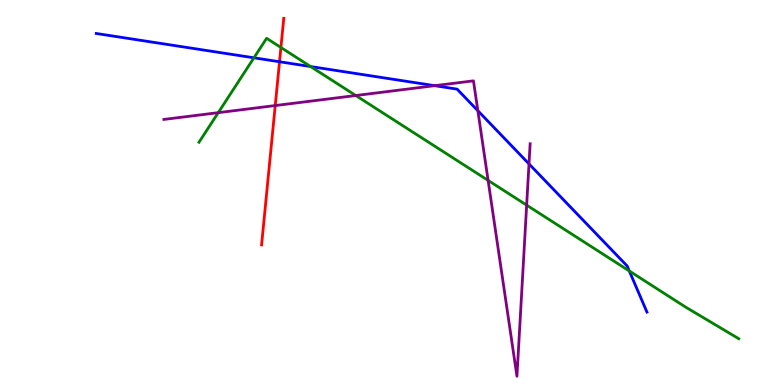[{'lines': ['blue', 'red'], 'intersections': [{'x': 3.61, 'y': 8.4}]}, {'lines': ['green', 'red'], 'intersections': [{'x': 3.62, 'y': 8.77}]}, {'lines': ['purple', 'red'], 'intersections': [{'x': 3.55, 'y': 7.26}]}, {'lines': ['blue', 'green'], 'intersections': [{'x': 3.28, 'y': 8.5}, {'x': 4.01, 'y': 8.27}, {'x': 8.12, 'y': 2.96}]}, {'lines': ['blue', 'purple'], 'intersections': [{'x': 5.61, 'y': 7.77}, {'x': 6.17, 'y': 7.12}, {'x': 6.83, 'y': 5.74}]}, {'lines': ['green', 'purple'], 'intersections': [{'x': 2.82, 'y': 7.07}, {'x': 4.59, 'y': 7.52}, {'x': 6.3, 'y': 5.31}, {'x': 6.8, 'y': 4.67}]}]